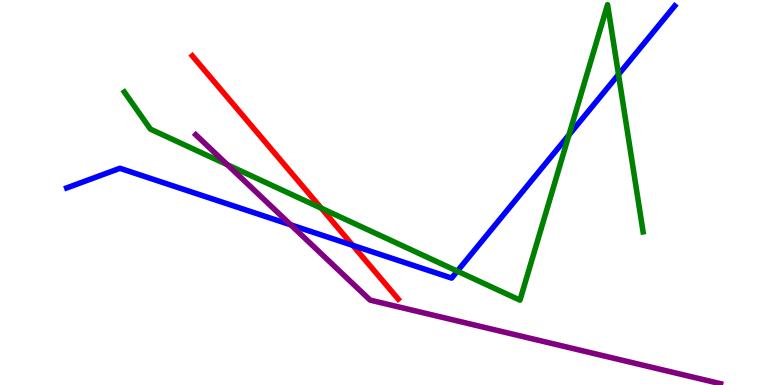[{'lines': ['blue', 'red'], 'intersections': [{'x': 4.55, 'y': 3.63}]}, {'lines': ['green', 'red'], 'intersections': [{'x': 4.15, 'y': 4.59}]}, {'lines': ['purple', 'red'], 'intersections': []}, {'lines': ['blue', 'green'], 'intersections': [{'x': 5.9, 'y': 2.96}, {'x': 7.34, 'y': 6.49}, {'x': 7.98, 'y': 8.06}]}, {'lines': ['blue', 'purple'], 'intersections': [{'x': 3.75, 'y': 4.16}]}, {'lines': ['green', 'purple'], 'intersections': [{'x': 2.93, 'y': 5.72}]}]